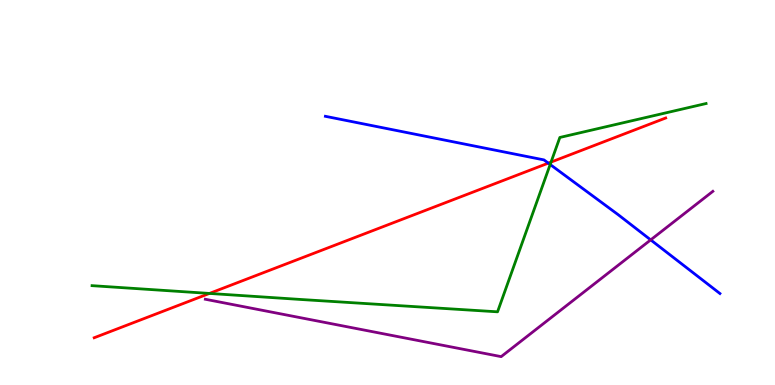[{'lines': ['blue', 'red'], 'intersections': [{'x': 7.08, 'y': 5.76}]}, {'lines': ['green', 'red'], 'intersections': [{'x': 2.7, 'y': 2.38}, {'x': 7.11, 'y': 5.79}]}, {'lines': ['purple', 'red'], 'intersections': []}, {'lines': ['blue', 'green'], 'intersections': [{'x': 7.1, 'y': 5.73}]}, {'lines': ['blue', 'purple'], 'intersections': [{'x': 8.4, 'y': 3.77}]}, {'lines': ['green', 'purple'], 'intersections': []}]